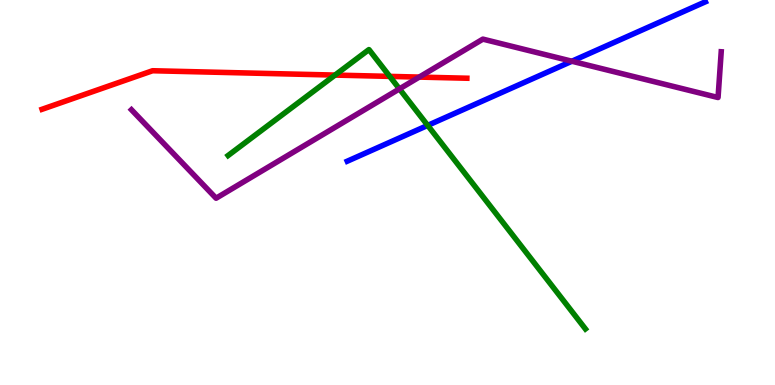[{'lines': ['blue', 'red'], 'intersections': []}, {'lines': ['green', 'red'], 'intersections': [{'x': 4.32, 'y': 8.05}, {'x': 5.03, 'y': 8.02}]}, {'lines': ['purple', 'red'], 'intersections': [{'x': 5.41, 'y': 8.0}]}, {'lines': ['blue', 'green'], 'intersections': [{'x': 5.52, 'y': 6.74}]}, {'lines': ['blue', 'purple'], 'intersections': [{'x': 7.38, 'y': 8.41}]}, {'lines': ['green', 'purple'], 'intersections': [{'x': 5.15, 'y': 7.69}]}]